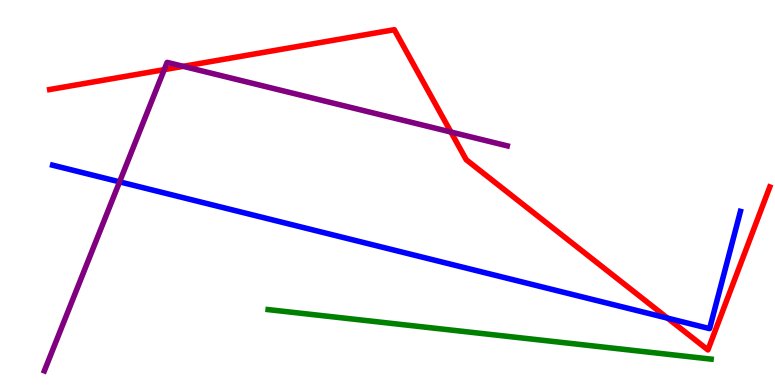[{'lines': ['blue', 'red'], 'intersections': [{'x': 8.61, 'y': 1.74}]}, {'lines': ['green', 'red'], 'intersections': []}, {'lines': ['purple', 'red'], 'intersections': [{'x': 2.12, 'y': 8.19}, {'x': 2.36, 'y': 8.28}, {'x': 5.82, 'y': 6.57}]}, {'lines': ['blue', 'green'], 'intersections': []}, {'lines': ['blue', 'purple'], 'intersections': [{'x': 1.54, 'y': 5.28}]}, {'lines': ['green', 'purple'], 'intersections': []}]